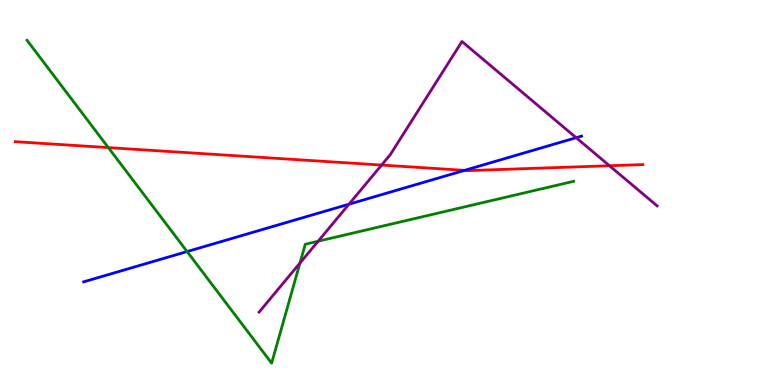[{'lines': ['blue', 'red'], 'intersections': [{'x': 5.99, 'y': 5.58}]}, {'lines': ['green', 'red'], 'intersections': [{'x': 1.4, 'y': 6.17}]}, {'lines': ['purple', 'red'], 'intersections': [{'x': 4.92, 'y': 5.71}, {'x': 7.86, 'y': 5.7}]}, {'lines': ['blue', 'green'], 'intersections': [{'x': 2.41, 'y': 3.47}]}, {'lines': ['blue', 'purple'], 'intersections': [{'x': 4.5, 'y': 4.7}, {'x': 7.43, 'y': 6.42}]}, {'lines': ['green', 'purple'], 'intersections': [{'x': 3.87, 'y': 3.17}, {'x': 4.11, 'y': 3.73}]}]